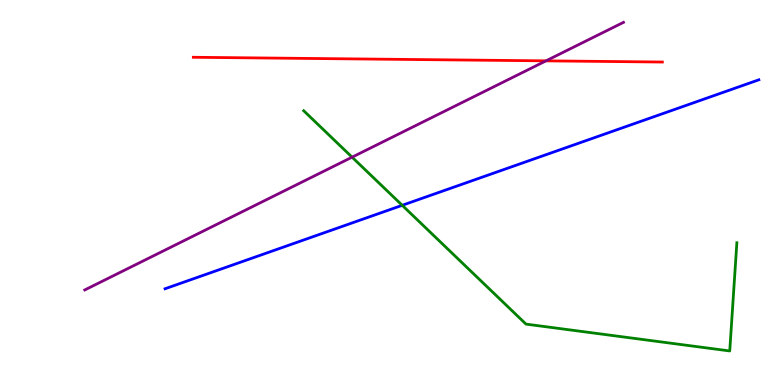[{'lines': ['blue', 'red'], 'intersections': []}, {'lines': ['green', 'red'], 'intersections': []}, {'lines': ['purple', 'red'], 'intersections': [{'x': 7.05, 'y': 8.42}]}, {'lines': ['blue', 'green'], 'intersections': [{'x': 5.19, 'y': 4.67}]}, {'lines': ['blue', 'purple'], 'intersections': []}, {'lines': ['green', 'purple'], 'intersections': [{'x': 4.54, 'y': 5.92}]}]